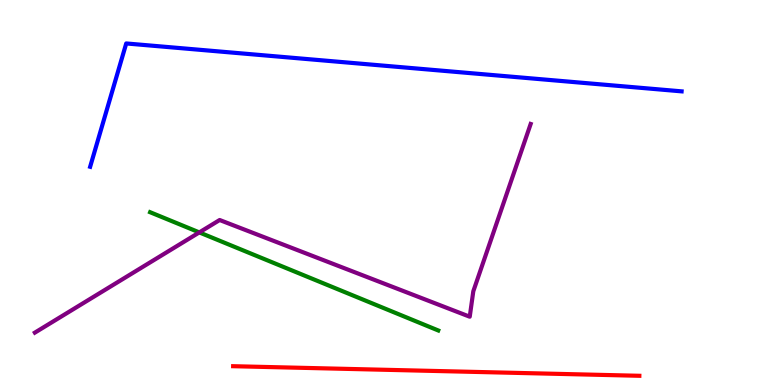[{'lines': ['blue', 'red'], 'intersections': []}, {'lines': ['green', 'red'], 'intersections': []}, {'lines': ['purple', 'red'], 'intersections': []}, {'lines': ['blue', 'green'], 'intersections': []}, {'lines': ['blue', 'purple'], 'intersections': []}, {'lines': ['green', 'purple'], 'intersections': [{'x': 2.57, 'y': 3.96}]}]